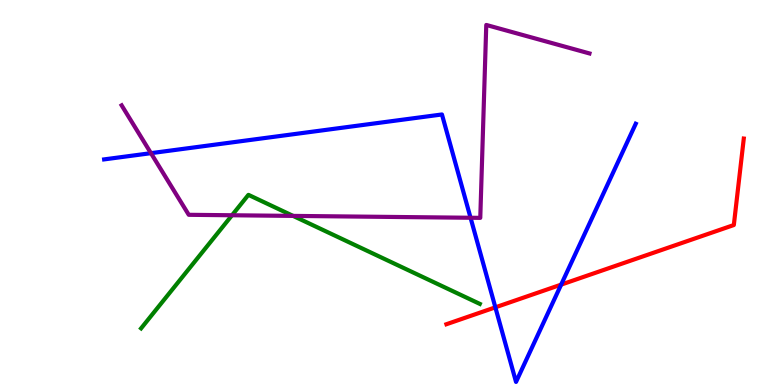[{'lines': ['blue', 'red'], 'intersections': [{'x': 6.39, 'y': 2.02}, {'x': 7.24, 'y': 2.61}]}, {'lines': ['green', 'red'], 'intersections': []}, {'lines': ['purple', 'red'], 'intersections': []}, {'lines': ['blue', 'green'], 'intersections': []}, {'lines': ['blue', 'purple'], 'intersections': [{'x': 1.95, 'y': 6.02}, {'x': 6.07, 'y': 4.34}]}, {'lines': ['green', 'purple'], 'intersections': [{'x': 2.99, 'y': 4.41}, {'x': 3.78, 'y': 4.39}]}]